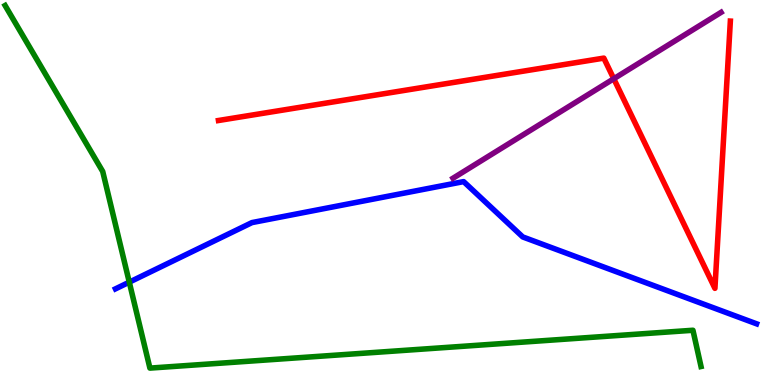[{'lines': ['blue', 'red'], 'intersections': []}, {'lines': ['green', 'red'], 'intersections': []}, {'lines': ['purple', 'red'], 'intersections': [{'x': 7.92, 'y': 7.95}]}, {'lines': ['blue', 'green'], 'intersections': [{'x': 1.67, 'y': 2.67}]}, {'lines': ['blue', 'purple'], 'intersections': []}, {'lines': ['green', 'purple'], 'intersections': []}]